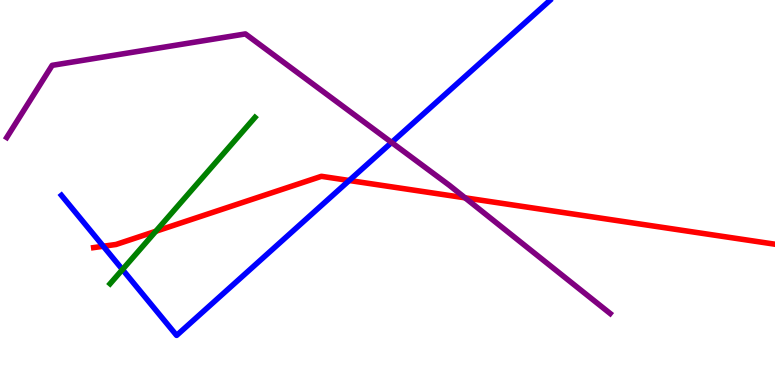[{'lines': ['blue', 'red'], 'intersections': [{'x': 1.33, 'y': 3.6}, {'x': 4.51, 'y': 5.31}]}, {'lines': ['green', 'red'], 'intersections': [{'x': 2.01, 'y': 3.99}]}, {'lines': ['purple', 'red'], 'intersections': [{'x': 6.0, 'y': 4.86}]}, {'lines': ['blue', 'green'], 'intersections': [{'x': 1.58, 'y': 3.0}]}, {'lines': ['blue', 'purple'], 'intersections': [{'x': 5.05, 'y': 6.3}]}, {'lines': ['green', 'purple'], 'intersections': []}]